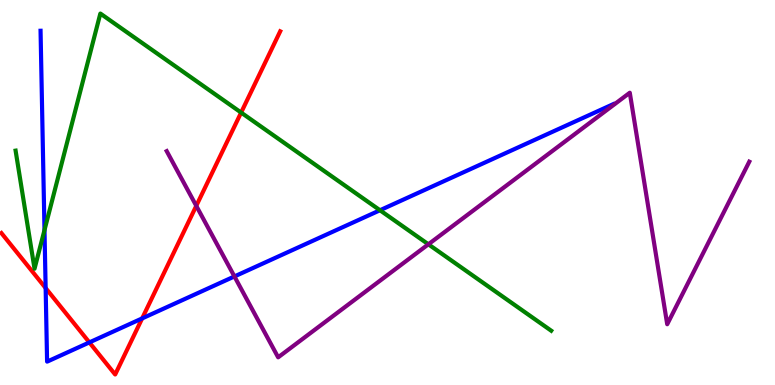[{'lines': ['blue', 'red'], 'intersections': [{'x': 0.589, 'y': 2.52}, {'x': 1.15, 'y': 1.11}, {'x': 1.83, 'y': 1.73}]}, {'lines': ['green', 'red'], 'intersections': [{'x': 3.11, 'y': 7.08}]}, {'lines': ['purple', 'red'], 'intersections': [{'x': 2.53, 'y': 4.65}]}, {'lines': ['blue', 'green'], 'intersections': [{'x': 0.574, 'y': 4.02}, {'x': 4.9, 'y': 4.54}]}, {'lines': ['blue', 'purple'], 'intersections': [{'x': 3.02, 'y': 2.82}]}, {'lines': ['green', 'purple'], 'intersections': [{'x': 5.53, 'y': 3.65}]}]